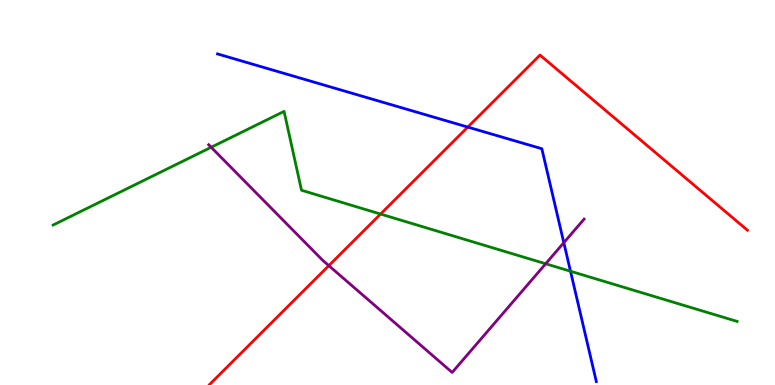[{'lines': ['blue', 'red'], 'intersections': [{'x': 6.04, 'y': 6.7}]}, {'lines': ['green', 'red'], 'intersections': [{'x': 4.91, 'y': 4.44}]}, {'lines': ['purple', 'red'], 'intersections': [{'x': 4.24, 'y': 3.1}]}, {'lines': ['blue', 'green'], 'intersections': [{'x': 7.36, 'y': 2.95}]}, {'lines': ['blue', 'purple'], 'intersections': [{'x': 7.28, 'y': 3.7}]}, {'lines': ['green', 'purple'], 'intersections': [{'x': 2.72, 'y': 6.18}, {'x': 7.04, 'y': 3.15}]}]